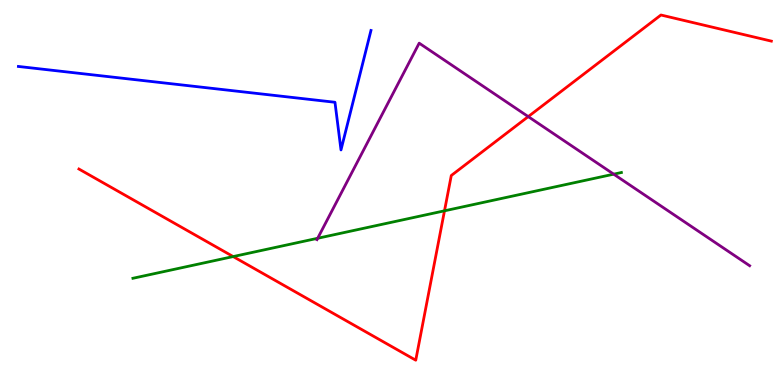[{'lines': ['blue', 'red'], 'intersections': []}, {'lines': ['green', 'red'], 'intersections': [{'x': 3.01, 'y': 3.34}, {'x': 5.74, 'y': 4.52}]}, {'lines': ['purple', 'red'], 'intersections': [{'x': 6.82, 'y': 6.97}]}, {'lines': ['blue', 'green'], 'intersections': []}, {'lines': ['blue', 'purple'], 'intersections': []}, {'lines': ['green', 'purple'], 'intersections': [{'x': 4.1, 'y': 3.81}, {'x': 7.92, 'y': 5.48}]}]